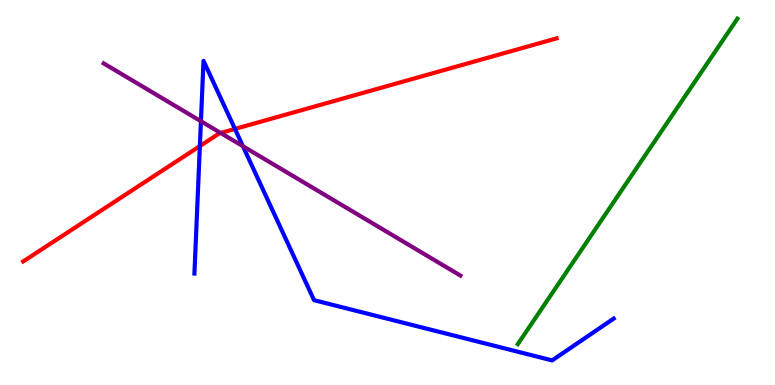[{'lines': ['blue', 'red'], 'intersections': [{'x': 2.58, 'y': 6.21}, {'x': 3.03, 'y': 6.65}]}, {'lines': ['green', 'red'], 'intersections': []}, {'lines': ['purple', 'red'], 'intersections': [{'x': 2.85, 'y': 6.55}]}, {'lines': ['blue', 'green'], 'intersections': []}, {'lines': ['blue', 'purple'], 'intersections': [{'x': 2.59, 'y': 6.85}, {'x': 3.13, 'y': 6.2}]}, {'lines': ['green', 'purple'], 'intersections': []}]